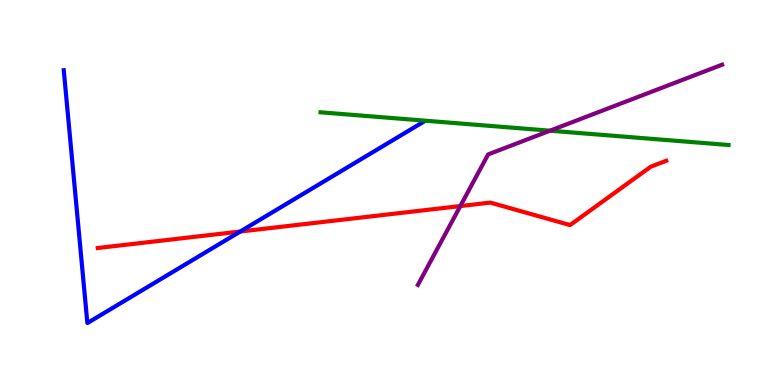[{'lines': ['blue', 'red'], 'intersections': [{'x': 3.1, 'y': 3.99}]}, {'lines': ['green', 'red'], 'intersections': []}, {'lines': ['purple', 'red'], 'intersections': [{'x': 5.94, 'y': 4.65}]}, {'lines': ['blue', 'green'], 'intersections': []}, {'lines': ['blue', 'purple'], 'intersections': []}, {'lines': ['green', 'purple'], 'intersections': [{'x': 7.1, 'y': 6.61}]}]